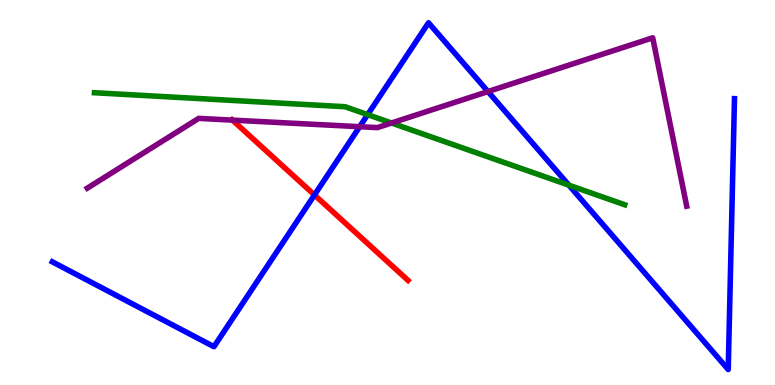[{'lines': ['blue', 'red'], 'intersections': [{'x': 4.06, 'y': 4.94}]}, {'lines': ['green', 'red'], 'intersections': []}, {'lines': ['purple', 'red'], 'intersections': [{'x': 3.0, 'y': 6.88}]}, {'lines': ['blue', 'green'], 'intersections': [{'x': 4.74, 'y': 7.02}, {'x': 7.34, 'y': 5.19}]}, {'lines': ['blue', 'purple'], 'intersections': [{'x': 4.64, 'y': 6.71}, {'x': 6.3, 'y': 7.62}]}, {'lines': ['green', 'purple'], 'intersections': [{'x': 5.05, 'y': 6.81}]}]